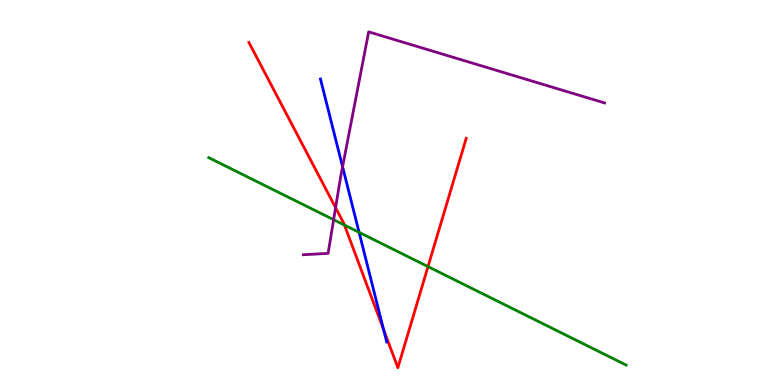[{'lines': ['blue', 'red'], 'intersections': [{'x': 4.95, 'y': 1.44}]}, {'lines': ['green', 'red'], 'intersections': [{'x': 4.44, 'y': 4.15}, {'x': 5.52, 'y': 3.08}]}, {'lines': ['purple', 'red'], 'intersections': [{'x': 4.33, 'y': 4.61}]}, {'lines': ['blue', 'green'], 'intersections': [{'x': 4.63, 'y': 3.96}]}, {'lines': ['blue', 'purple'], 'intersections': [{'x': 4.42, 'y': 5.67}]}, {'lines': ['green', 'purple'], 'intersections': [{'x': 4.3, 'y': 4.29}]}]